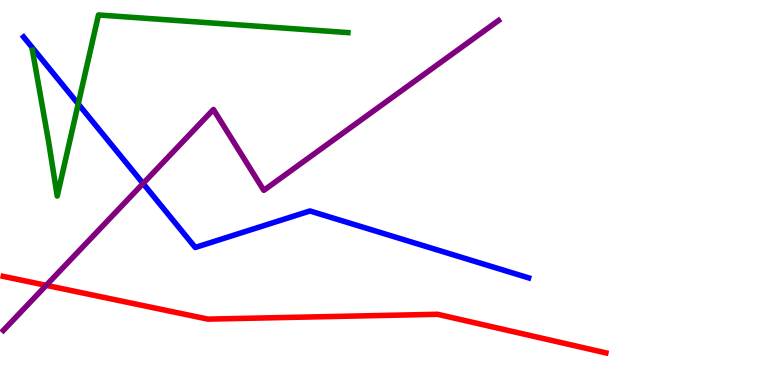[{'lines': ['blue', 'red'], 'intersections': []}, {'lines': ['green', 'red'], 'intersections': []}, {'lines': ['purple', 'red'], 'intersections': [{'x': 0.596, 'y': 2.59}]}, {'lines': ['blue', 'green'], 'intersections': [{'x': 1.01, 'y': 7.3}]}, {'lines': ['blue', 'purple'], 'intersections': [{'x': 1.85, 'y': 5.23}]}, {'lines': ['green', 'purple'], 'intersections': []}]